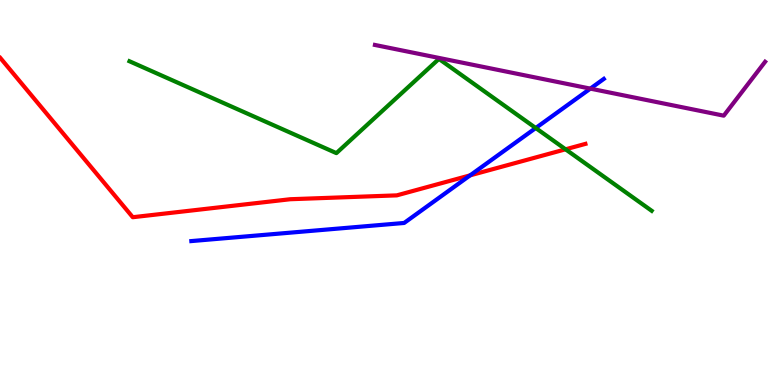[{'lines': ['blue', 'red'], 'intersections': [{'x': 6.07, 'y': 5.45}]}, {'lines': ['green', 'red'], 'intersections': [{'x': 7.3, 'y': 6.12}]}, {'lines': ['purple', 'red'], 'intersections': []}, {'lines': ['blue', 'green'], 'intersections': [{'x': 6.91, 'y': 6.67}]}, {'lines': ['blue', 'purple'], 'intersections': [{'x': 7.62, 'y': 7.7}]}, {'lines': ['green', 'purple'], 'intersections': []}]